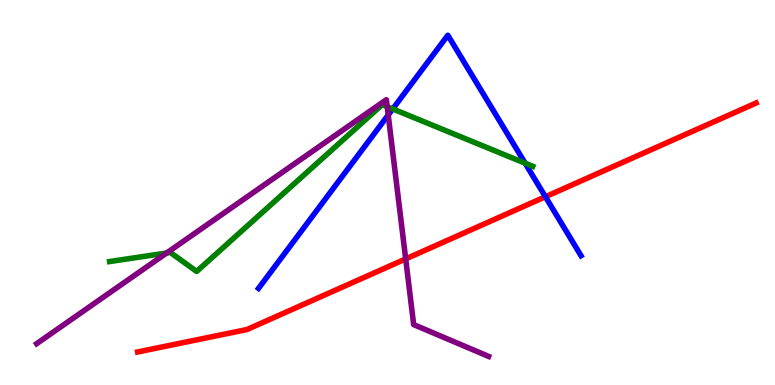[{'lines': ['blue', 'red'], 'intersections': [{'x': 7.04, 'y': 4.89}]}, {'lines': ['green', 'red'], 'intersections': []}, {'lines': ['purple', 'red'], 'intersections': [{'x': 5.23, 'y': 3.27}]}, {'lines': ['blue', 'green'], 'intersections': [{'x': 5.07, 'y': 7.17}, {'x': 6.78, 'y': 5.76}]}, {'lines': ['blue', 'purple'], 'intersections': [{'x': 5.01, 'y': 7.01}]}, {'lines': ['green', 'purple'], 'intersections': [{'x': 2.15, 'y': 3.43}, {'x': 5.0, 'y': 7.23}]}]